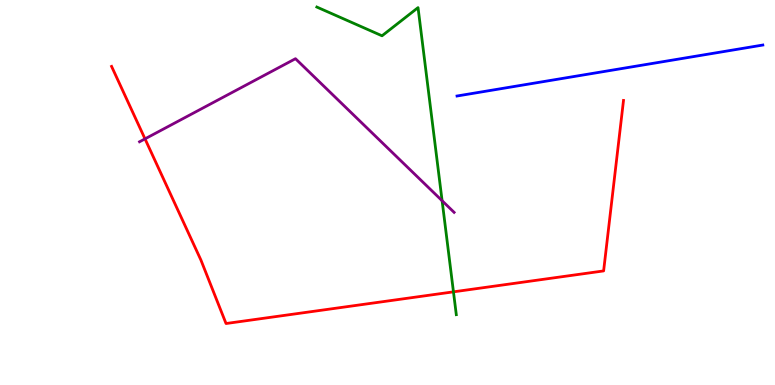[{'lines': ['blue', 'red'], 'intersections': []}, {'lines': ['green', 'red'], 'intersections': [{'x': 5.85, 'y': 2.42}]}, {'lines': ['purple', 'red'], 'intersections': [{'x': 1.87, 'y': 6.39}]}, {'lines': ['blue', 'green'], 'intersections': []}, {'lines': ['blue', 'purple'], 'intersections': []}, {'lines': ['green', 'purple'], 'intersections': [{'x': 5.7, 'y': 4.79}]}]